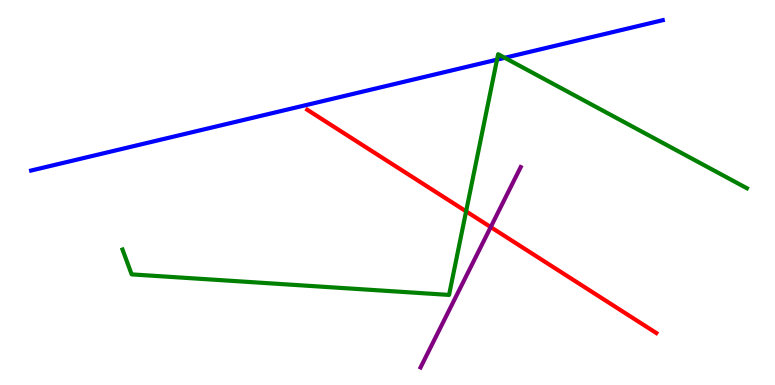[{'lines': ['blue', 'red'], 'intersections': []}, {'lines': ['green', 'red'], 'intersections': [{'x': 6.01, 'y': 4.51}]}, {'lines': ['purple', 'red'], 'intersections': [{'x': 6.33, 'y': 4.1}]}, {'lines': ['blue', 'green'], 'intersections': [{'x': 6.41, 'y': 8.45}, {'x': 6.51, 'y': 8.5}]}, {'lines': ['blue', 'purple'], 'intersections': []}, {'lines': ['green', 'purple'], 'intersections': []}]